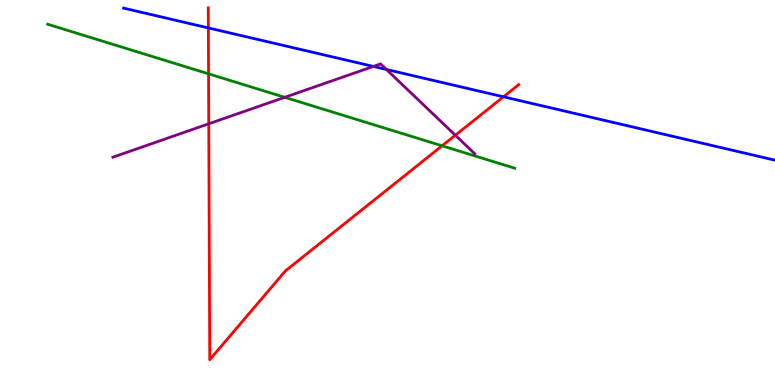[{'lines': ['blue', 'red'], 'intersections': [{'x': 2.69, 'y': 9.27}, {'x': 6.5, 'y': 7.49}]}, {'lines': ['green', 'red'], 'intersections': [{'x': 2.69, 'y': 8.08}, {'x': 5.7, 'y': 6.21}]}, {'lines': ['purple', 'red'], 'intersections': [{'x': 2.69, 'y': 6.78}, {'x': 5.88, 'y': 6.49}]}, {'lines': ['blue', 'green'], 'intersections': []}, {'lines': ['blue', 'purple'], 'intersections': [{'x': 4.82, 'y': 8.27}, {'x': 4.99, 'y': 8.2}]}, {'lines': ['green', 'purple'], 'intersections': [{'x': 3.67, 'y': 7.47}]}]